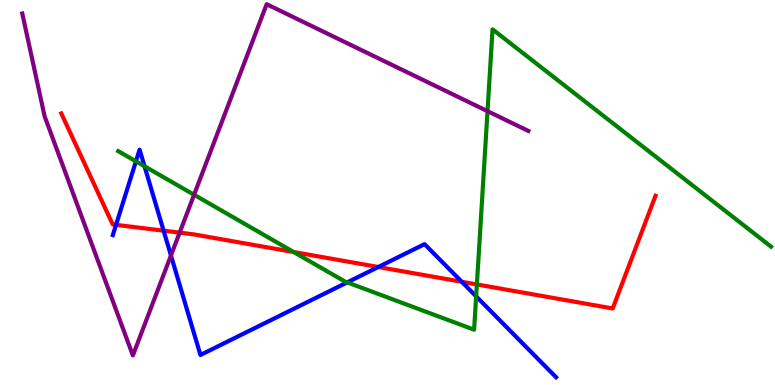[{'lines': ['blue', 'red'], 'intersections': [{'x': 1.5, 'y': 4.16}, {'x': 2.11, 'y': 4.01}, {'x': 4.88, 'y': 3.06}, {'x': 5.96, 'y': 2.68}]}, {'lines': ['green', 'red'], 'intersections': [{'x': 3.79, 'y': 3.45}, {'x': 6.15, 'y': 2.61}]}, {'lines': ['purple', 'red'], 'intersections': [{'x': 2.32, 'y': 3.96}]}, {'lines': ['blue', 'green'], 'intersections': [{'x': 1.75, 'y': 5.81}, {'x': 1.86, 'y': 5.68}, {'x': 4.48, 'y': 2.67}, {'x': 6.14, 'y': 2.3}]}, {'lines': ['blue', 'purple'], 'intersections': [{'x': 2.21, 'y': 3.36}]}, {'lines': ['green', 'purple'], 'intersections': [{'x': 2.5, 'y': 4.94}, {'x': 6.29, 'y': 7.11}]}]